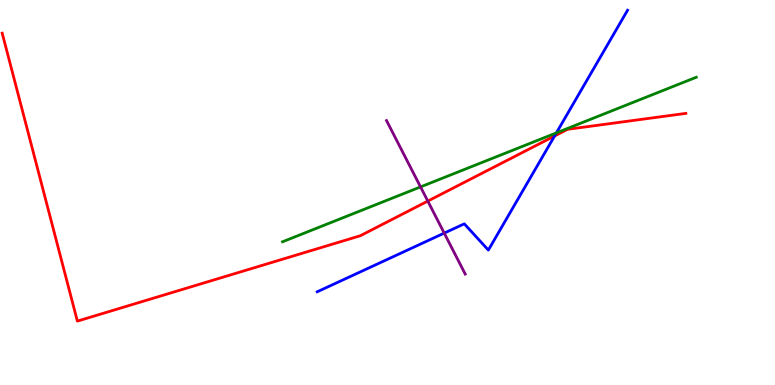[{'lines': ['blue', 'red'], 'intersections': [{'x': 7.16, 'y': 6.47}]}, {'lines': ['green', 'red'], 'intersections': []}, {'lines': ['purple', 'red'], 'intersections': [{'x': 5.52, 'y': 4.78}]}, {'lines': ['blue', 'green'], 'intersections': [{'x': 7.18, 'y': 6.55}]}, {'lines': ['blue', 'purple'], 'intersections': [{'x': 5.73, 'y': 3.95}]}, {'lines': ['green', 'purple'], 'intersections': [{'x': 5.43, 'y': 5.15}]}]